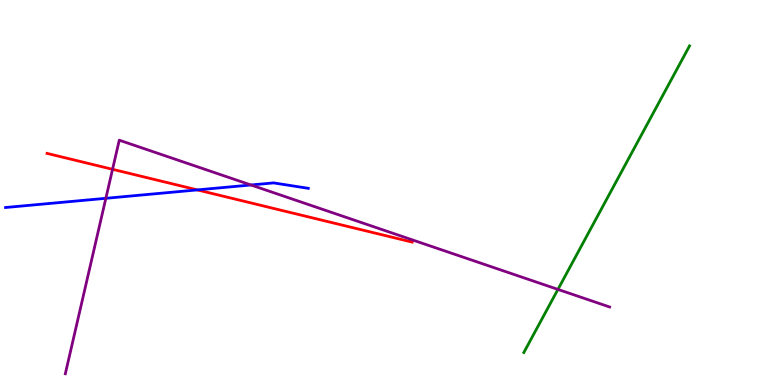[{'lines': ['blue', 'red'], 'intersections': [{'x': 2.55, 'y': 5.07}]}, {'lines': ['green', 'red'], 'intersections': []}, {'lines': ['purple', 'red'], 'intersections': [{'x': 1.45, 'y': 5.6}]}, {'lines': ['blue', 'green'], 'intersections': []}, {'lines': ['blue', 'purple'], 'intersections': [{'x': 1.37, 'y': 4.85}, {'x': 3.24, 'y': 5.2}]}, {'lines': ['green', 'purple'], 'intersections': [{'x': 7.2, 'y': 2.48}]}]